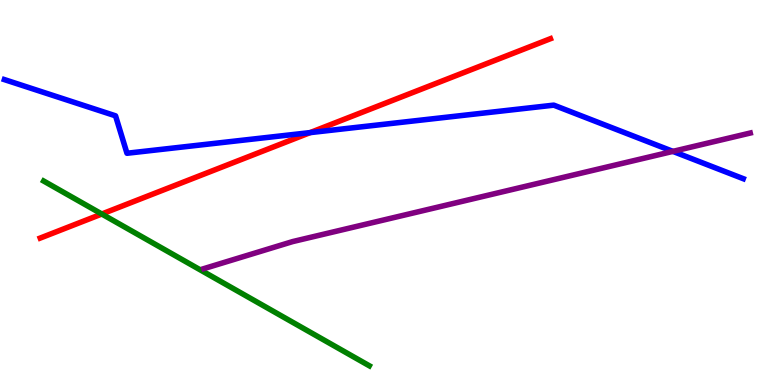[{'lines': ['blue', 'red'], 'intersections': [{'x': 4.0, 'y': 6.56}]}, {'lines': ['green', 'red'], 'intersections': [{'x': 1.31, 'y': 4.44}]}, {'lines': ['purple', 'red'], 'intersections': []}, {'lines': ['blue', 'green'], 'intersections': []}, {'lines': ['blue', 'purple'], 'intersections': [{'x': 8.68, 'y': 6.07}]}, {'lines': ['green', 'purple'], 'intersections': []}]